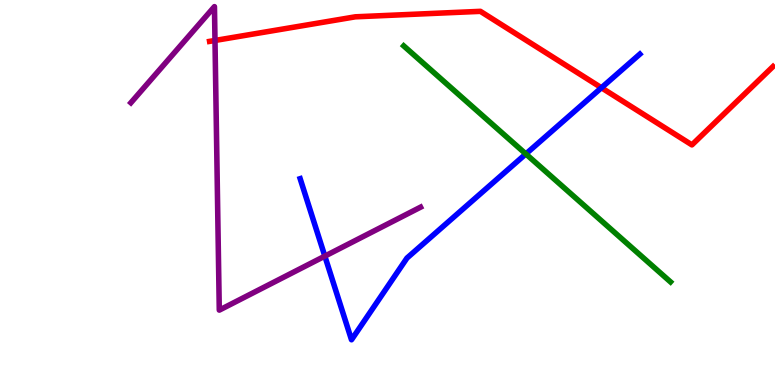[{'lines': ['blue', 'red'], 'intersections': [{'x': 7.76, 'y': 7.72}]}, {'lines': ['green', 'red'], 'intersections': []}, {'lines': ['purple', 'red'], 'intersections': [{'x': 2.77, 'y': 8.95}]}, {'lines': ['blue', 'green'], 'intersections': [{'x': 6.79, 'y': 6.0}]}, {'lines': ['blue', 'purple'], 'intersections': [{'x': 4.19, 'y': 3.35}]}, {'lines': ['green', 'purple'], 'intersections': []}]